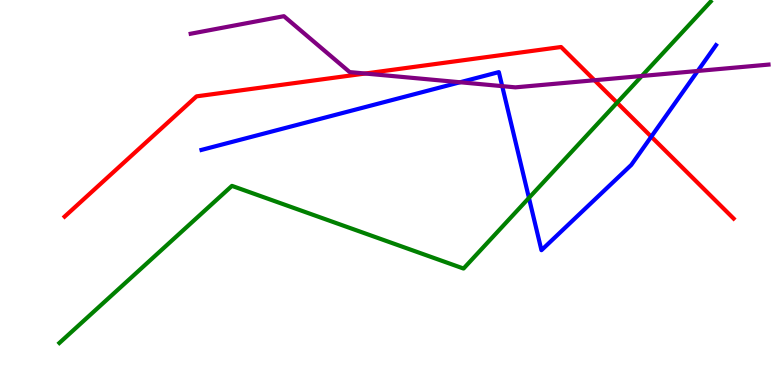[{'lines': ['blue', 'red'], 'intersections': [{'x': 8.4, 'y': 6.45}]}, {'lines': ['green', 'red'], 'intersections': [{'x': 7.96, 'y': 7.33}]}, {'lines': ['purple', 'red'], 'intersections': [{'x': 4.71, 'y': 8.09}, {'x': 7.67, 'y': 7.92}]}, {'lines': ['blue', 'green'], 'intersections': [{'x': 6.83, 'y': 4.86}]}, {'lines': ['blue', 'purple'], 'intersections': [{'x': 5.94, 'y': 7.86}, {'x': 6.48, 'y': 7.76}, {'x': 9.0, 'y': 8.16}]}, {'lines': ['green', 'purple'], 'intersections': [{'x': 8.28, 'y': 8.03}]}]